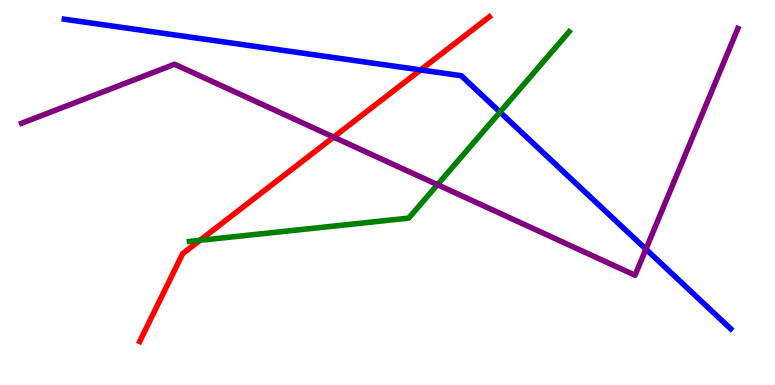[{'lines': ['blue', 'red'], 'intersections': [{'x': 5.43, 'y': 8.18}]}, {'lines': ['green', 'red'], 'intersections': [{'x': 2.58, 'y': 3.76}]}, {'lines': ['purple', 'red'], 'intersections': [{'x': 4.3, 'y': 6.44}]}, {'lines': ['blue', 'green'], 'intersections': [{'x': 6.45, 'y': 7.09}]}, {'lines': ['blue', 'purple'], 'intersections': [{'x': 8.33, 'y': 3.53}]}, {'lines': ['green', 'purple'], 'intersections': [{'x': 5.64, 'y': 5.2}]}]